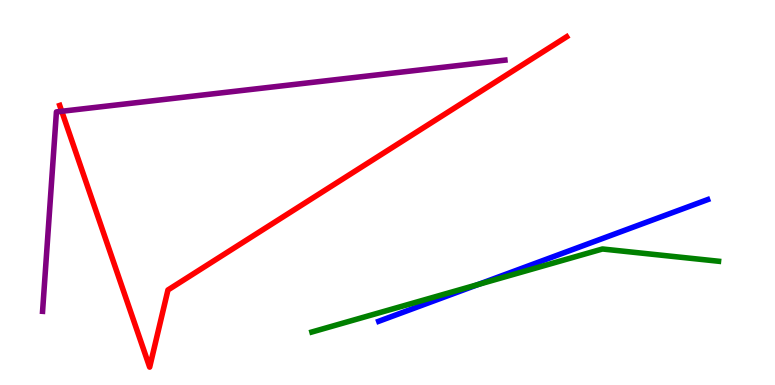[{'lines': ['blue', 'red'], 'intersections': []}, {'lines': ['green', 'red'], 'intersections': []}, {'lines': ['purple', 'red'], 'intersections': [{'x': 0.797, 'y': 7.11}]}, {'lines': ['blue', 'green'], 'intersections': [{'x': 6.17, 'y': 2.61}]}, {'lines': ['blue', 'purple'], 'intersections': []}, {'lines': ['green', 'purple'], 'intersections': []}]